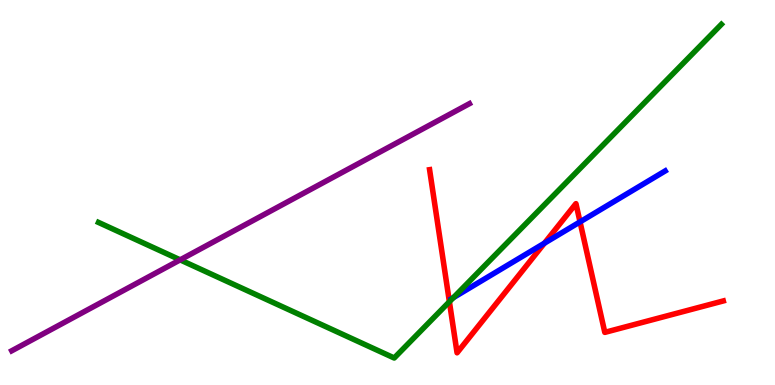[{'lines': ['blue', 'red'], 'intersections': [{'x': 7.03, 'y': 3.68}, {'x': 7.48, 'y': 4.24}]}, {'lines': ['green', 'red'], 'intersections': [{'x': 5.8, 'y': 2.16}]}, {'lines': ['purple', 'red'], 'intersections': []}, {'lines': ['blue', 'green'], 'intersections': [{'x': 5.85, 'y': 2.27}]}, {'lines': ['blue', 'purple'], 'intersections': []}, {'lines': ['green', 'purple'], 'intersections': [{'x': 2.32, 'y': 3.25}]}]